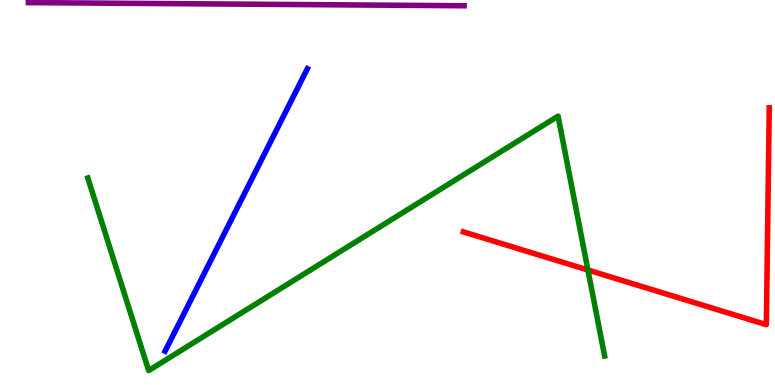[{'lines': ['blue', 'red'], 'intersections': []}, {'lines': ['green', 'red'], 'intersections': [{'x': 7.59, 'y': 2.99}]}, {'lines': ['purple', 'red'], 'intersections': []}, {'lines': ['blue', 'green'], 'intersections': []}, {'lines': ['blue', 'purple'], 'intersections': []}, {'lines': ['green', 'purple'], 'intersections': []}]